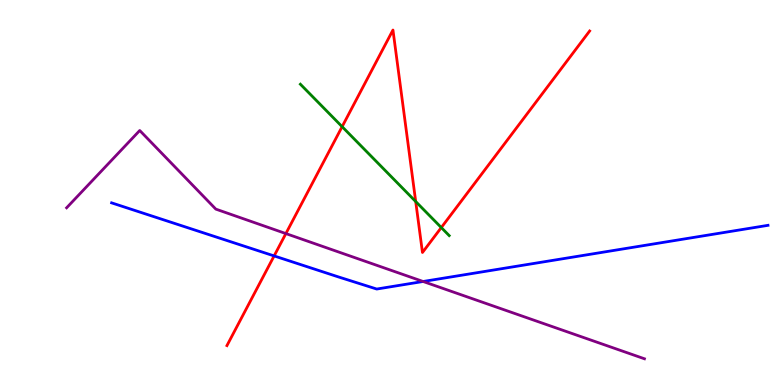[{'lines': ['blue', 'red'], 'intersections': [{'x': 3.54, 'y': 3.35}]}, {'lines': ['green', 'red'], 'intersections': [{'x': 4.41, 'y': 6.71}, {'x': 5.36, 'y': 4.77}, {'x': 5.69, 'y': 4.09}]}, {'lines': ['purple', 'red'], 'intersections': [{'x': 3.69, 'y': 3.93}]}, {'lines': ['blue', 'green'], 'intersections': []}, {'lines': ['blue', 'purple'], 'intersections': [{'x': 5.46, 'y': 2.69}]}, {'lines': ['green', 'purple'], 'intersections': []}]